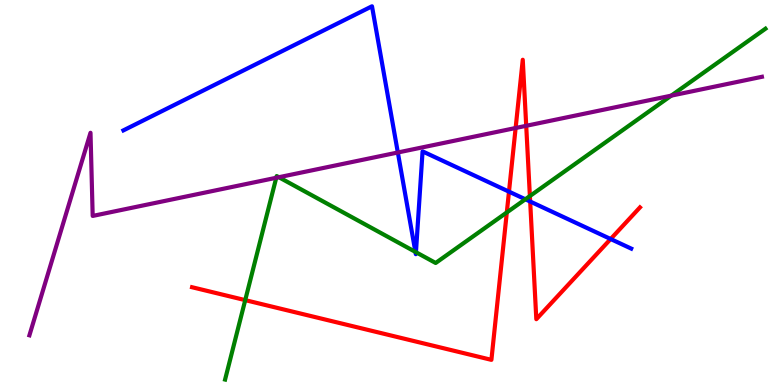[{'lines': ['blue', 'red'], 'intersections': [{'x': 6.57, 'y': 5.02}, {'x': 6.84, 'y': 4.77}, {'x': 7.88, 'y': 3.79}]}, {'lines': ['green', 'red'], 'intersections': [{'x': 3.16, 'y': 2.2}, {'x': 6.54, 'y': 4.48}, {'x': 6.84, 'y': 4.91}]}, {'lines': ['purple', 'red'], 'intersections': [{'x': 6.65, 'y': 6.68}, {'x': 6.79, 'y': 6.73}]}, {'lines': ['blue', 'green'], 'intersections': [{'x': 5.36, 'y': 3.46}, {'x': 5.37, 'y': 3.45}, {'x': 6.78, 'y': 4.82}]}, {'lines': ['blue', 'purple'], 'intersections': [{'x': 5.13, 'y': 6.04}]}, {'lines': ['green', 'purple'], 'intersections': [{'x': 3.56, 'y': 5.38}, {'x': 3.6, 'y': 5.4}, {'x': 8.66, 'y': 7.52}]}]